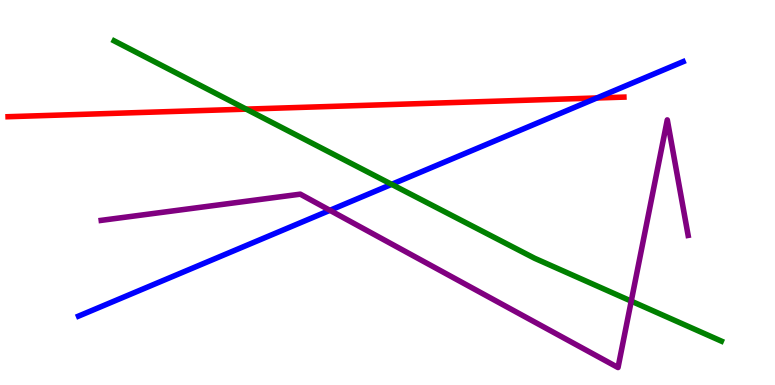[{'lines': ['blue', 'red'], 'intersections': [{'x': 7.7, 'y': 7.46}]}, {'lines': ['green', 'red'], 'intersections': [{'x': 3.18, 'y': 7.17}]}, {'lines': ['purple', 'red'], 'intersections': []}, {'lines': ['blue', 'green'], 'intersections': [{'x': 5.05, 'y': 5.21}]}, {'lines': ['blue', 'purple'], 'intersections': [{'x': 4.26, 'y': 4.54}]}, {'lines': ['green', 'purple'], 'intersections': [{'x': 8.14, 'y': 2.18}]}]